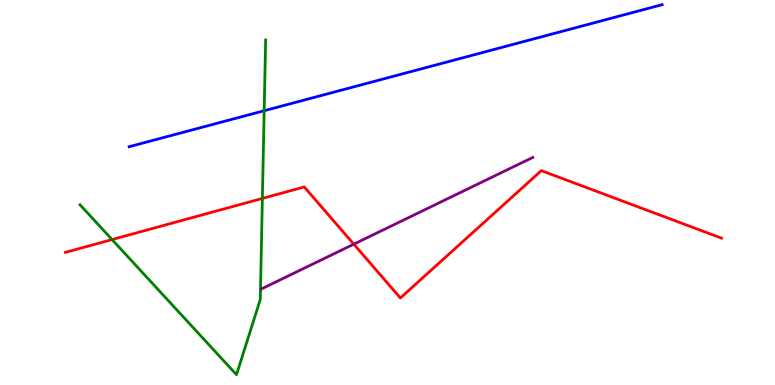[{'lines': ['blue', 'red'], 'intersections': []}, {'lines': ['green', 'red'], 'intersections': [{'x': 1.45, 'y': 3.78}, {'x': 3.39, 'y': 4.85}]}, {'lines': ['purple', 'red'], 'intersections': [{'x': 4.57, 'y': 3.66}]}, {'lines': ['blue', 'green'], 'intersections': [{'x': 3.41, 'y': 7.12}]}, {'lines': ['blue', 'purple'], 'intersections': []}, {'lines': ['green', 'purple'], 'intersections': []}]